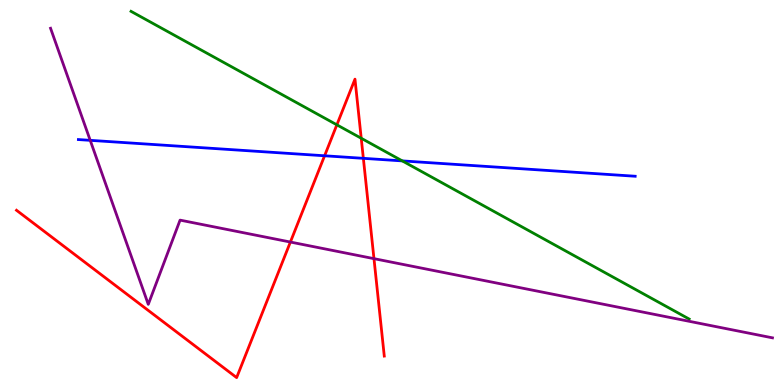[{'lines': ['blue', 'red'], 'intersections': [{'x': 4.19, 'y': 5.95}, {'x': 4.69, 'y': 5.89}]}, {'lines': ['green', 'red'], 'intersections': [{'x': 4.35, 'y': 6.76}, {'x': 4.66, 'y': 6.41}]}, {'lines': ['purple', 'red'], 'intersections': [{'x': 3.75, 'y': 3.71}, {'x': 4.83, 'y': 3.28}]}, {'lines': ['blue', 'green'], 'intersections': [{'x': 5.19, 'y': 5.82}]}, {'lines': ['blue', 'purple'], 'intersections': [{'x': 1.16, 'y': 6.35}]}, {'lines': ['green', 'purple'], 'intersections': []}]